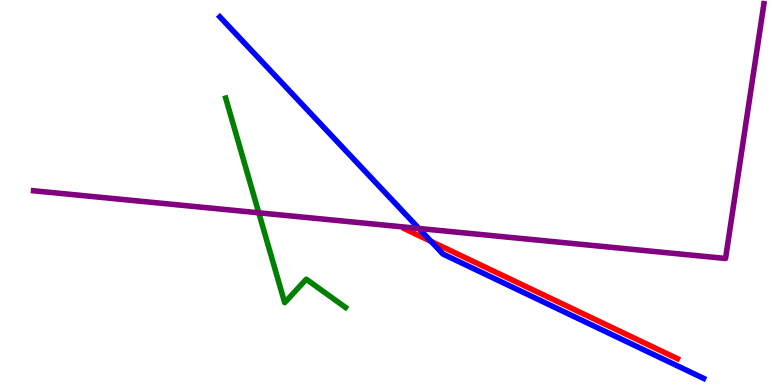[{'lines': ['blue', 'red'], 'intersections': [{'x': 5.56, 'y': 3.73}]}, {'lines': ['green', 'red'], 'intersections': []}, {'lines': ['purple', 'red'], 'intersections': []}, {'lines': ['blue', 'green'], 'intersections': []}, {'lines': ['blue', 'purple'], 'intersections': [{'x': 5.41, 'y': 4.07}]}, {'lines': ['green', 'purple'], 'intersections': [{'x': 3.34, 'y': 4.47}]}]